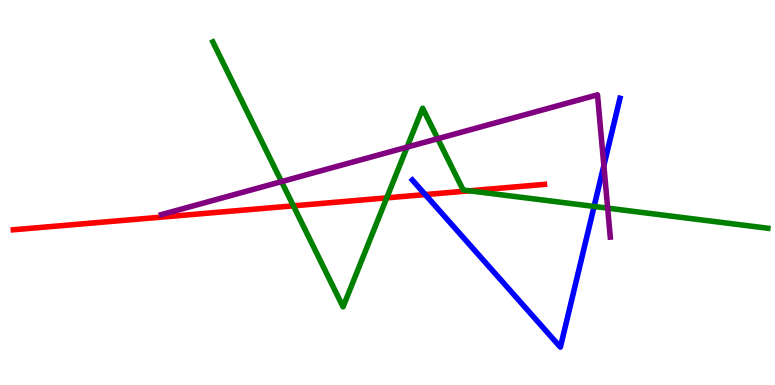[{'lines': ['blue', 'red'], 'intersections': [{'x': 5.49, 'y': 4.95}]}, {'lines': ['green', 'red'], 'intersections': [{'x': 3.79, 'y': 4.65}, {'x': 4.99, 'y': 4.86}, {'x': 6.06, 'y': 5.04}]}, {'lines': ['purple', 'red'], 'intersections': []}, {'lines': ['blue', 'green'], 'intersections': [{'x': 7.67, 'y': 4.64}]}, {'lines': ['blue', 'purple'], 'intersections': [{'x': 7.79, 'y': 5.7}]}, {'lines': ['green', 'purple'], 'intersections': [{'x': 3.63, 'y': 5.28}, {'x': 5.25, 'y': 6.18}, {'x': 5.65, 'y': 6.4}, {'x': 7.84, 'y': 4.59}]}]